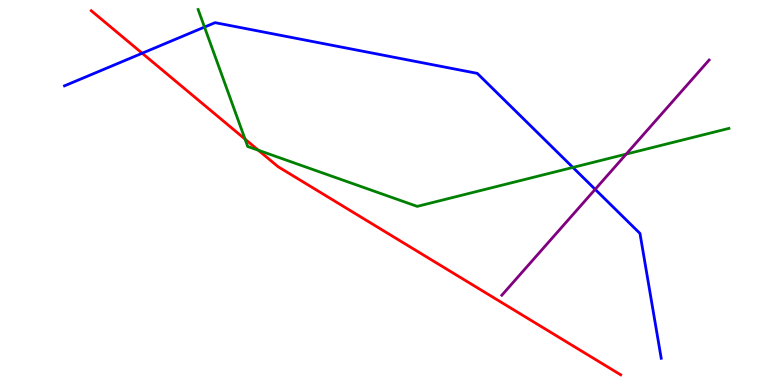[{'lines': ['blue', 'red'], 'intersections': [{'x': 1.83, 'y': 8.62}]}, {'lines': ['green', 'red'], 'intersections': [{'x': 3.16, 'y': 6.39}, {'x': 3.33, 'y': 6.1}]}, {'lines': ['purple', 'red'], 'intersections': []}, {'lines': ['blue', 'green'], 'intersections': [{'x': 2.64, 'y': 9.3}, {'x': 7.39, 'y': 5.65}]}, {'lines': ['blue', 'purple'], 'intersections': [{'x': 7.68, 'y': 5.08}]}, {'lines': ['green', 'purple'], 'intersections': [{'x': 8.08, 'y': 6.0}]}]